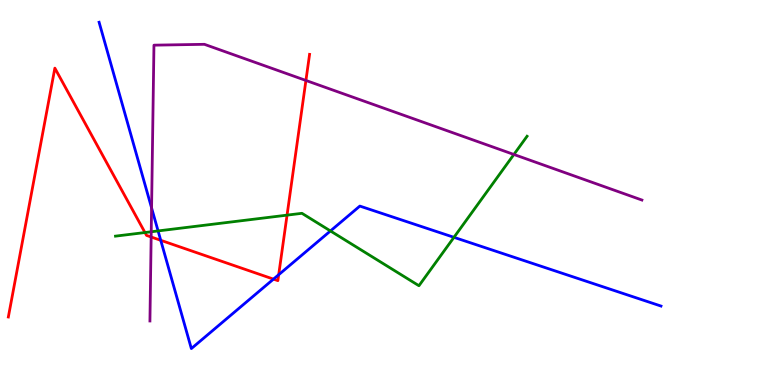[{'lines': ['blue', 'red'], 'intersections': [{'x': 2.07, 'y': 3.76}, {'x': 3.53, 'y': 2.75}, {'x': 3.6, 'y': 2.86}]}, {'lines': ['green', 'red'], 'intersections': [{'x': 1.87, 'y': 3.96}, {'x': 3.7, 'y': 4.41}]}, {'lines': ['purple', 'red'], 'intersections': [{'x': 1.95, 'y': 3.84}, {'x': 3.95, 'y': 7.91}]}, {'lines': ['blue', 'green'], 'intersections': [{'x': 2.04, 'y': 4.0}, {'x': 4.26, 'y': 4.0}, {'x': 5.86, 'y': 3.84}]}, {'lines': ['blue', 'purple'], 'intersections': [{'x': 1.96, 'y': 4.6}]}, {'lines': ['green', 'purple'], 'intersections': [{'x': 1.95, 'y': 3.98}, {'x': 6.63, 'y': 5.99}]}]